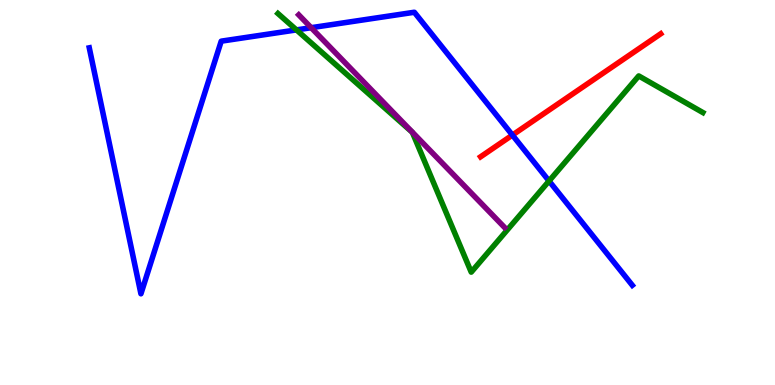[{'lines': ['blue', 'red'], 'intersections': [{'x': 6.61, 'y': 6.49}]}, {'lines': ['green', 'red'], 'intersections': []}, {'lines': ['purple', 'red'], 'intersections': []}, {'lines': ['blue', 'green'], 'intersections': [{'x': 3.83, 'y': 9.22}, {'x': 7.08, 'y': 5.3}]}, {'lines': ['blue', 'purple'], 'intersections': [{'x': 4.02, 'y': 9.28}]}, {'lines': ['green', 'purple'], 'intersections': []}]